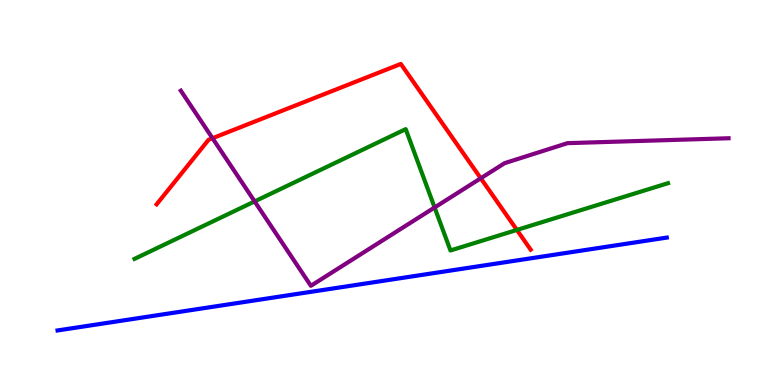[{'lines': ['blue', 'red'], 'intersections': []}, {'lines': ['green', 'red'], 'intersections': [{'x': 6.67, 'y': 4.03}]}, {'lines': ['purple', 'red'], 'intersections': [{'x': 2.74, 'y': 6.41}, {'x': 6.2, 'y': 5.37}]}, {'lines': ['blue', 'green'], 'intersections': []}, {'lines': ['blue', 'purple'], 'intersections': []}, {'lines': ['green', 'purple'], 'intersections': [{'x': 3.29, 'y': 4.77}, {'x': 5.61, 'y': 4.61}]}]